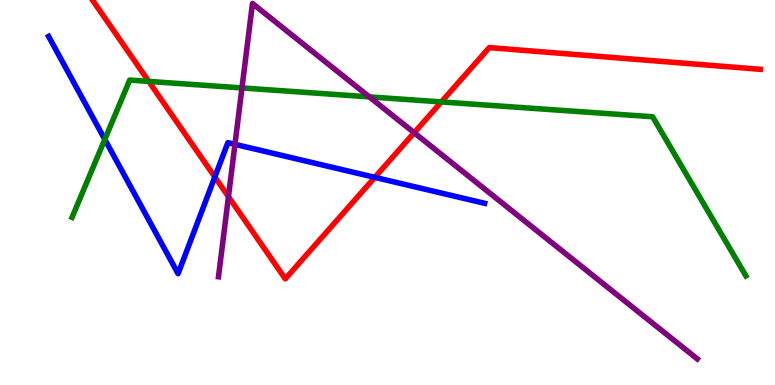[{'lines': ['blue', 'red'], 'intersections': [{'x': 2.77, 'y': 5.4}, {'x': 4.84, 'y': 5.39}]}, {'lines': ['green', 'red'], 'intersections': [{'x': 1.92, 'y': 7.89}, {'x': 5.69, 'y': 7.35}]}, {'lines': ['purple', 'red'], 'intersections': [{'x': 2.95, 'y': 4.89}, {'x': 5.34, 'y': 6.55}]}, {'lines': ['blue', 'green'], 'intersections': [{'x': 1.35, 'y': 6.38}]}, {'lines': ['blue', 'purple'], 'intersections': [{'x': 3.03, 'y': 6.25}]}, {'lines': ['green', 'purple'], 'intersections': [{'x': 3.12, 'y': 7.72}, {'x': 4.77, 'y': 7.48}]}]